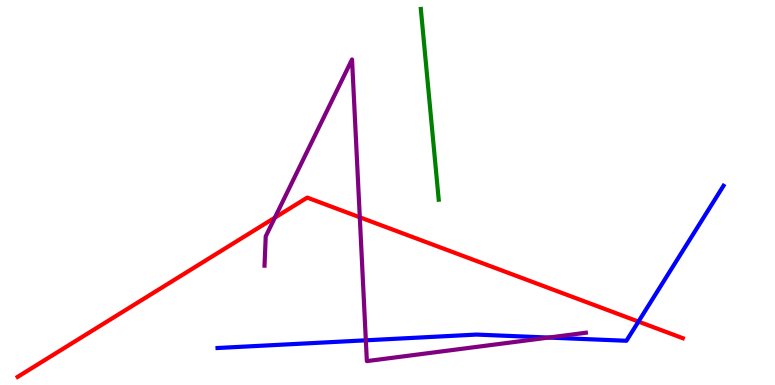[{'lines': ['blue', 'red'], 'intersections': [{'x': 8.24, 'y': 1.65}]}, {'lines': ['green', 'red'], 'intersections': []}, {'lines': ['purple', 'red'], 'intersections': [{'x': 3.55, 'y': 4.35}, {'x': 4.64, 'y': 4.36}]}, {'lines': ['blue', 'green'], 'intersections': []}, {'lines': ['blue', 'purple'], 'intersections': [{'x': 4.72, 'y': 1.16}, {'x': 7.08, 'y': 1.23}]}, {'lines': ['green', 'purple'], 'intersections': []}]